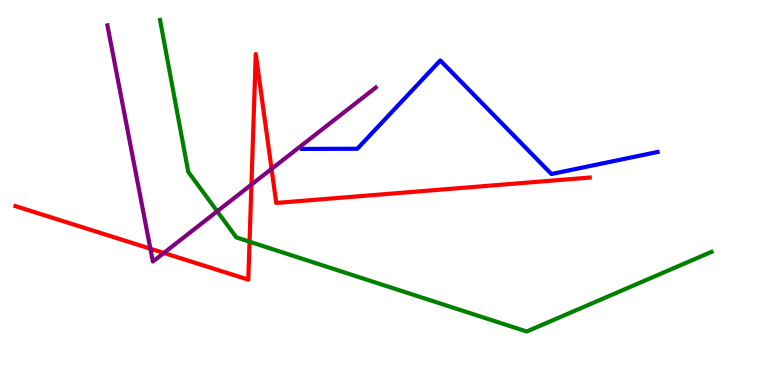[{'lines': ['blue', 'red'], 'intersections': []}, {'lines': ['green', 'red'], 'intersections': [{'x': 3.22, 'y': 3.72}]}, {'lines': ['purple', 'red'], 'intersections': [{'x': 1.94, 'y': 3.54}, {'x': 2.11, 'y': 3.43}, {'x': 3.24, 'y': 5.21}, {'x': 3.5, 'y': 5.61}]}, {'lines': ['blue', 'green'], 'intersections': []}, {'lines': ['blue', 'purple'], 'intersections': []}, {'lines': ['green', 'purple'], 'intersections': [{'x': 2.8, 'y': 4.51}]}]